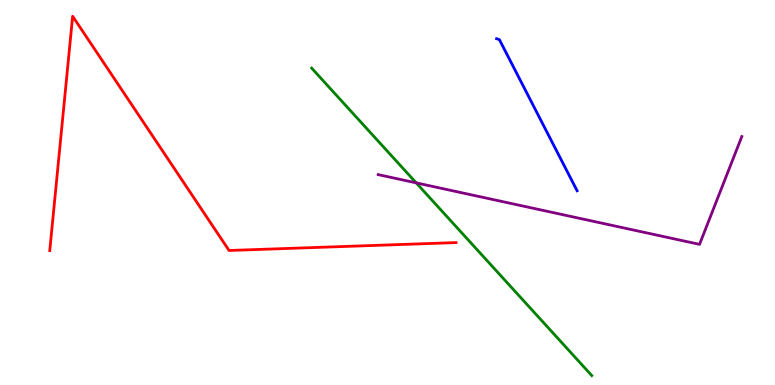[{'lines': ['blue', 'red'], 'intersections': []}, {'lines': ['green', 'red'], 'intersections': []}, {'lines': ['purple', 'red'], 'intersections': []}, {'lines': ['blue', 'green'], 'intersections': []}, {'lines': ['blue', 'purple'], 'intersections': []}, {'lines': ['green', 'purple'], 'intersections': [{'x': 5.37, 'y': 5.25}]}]